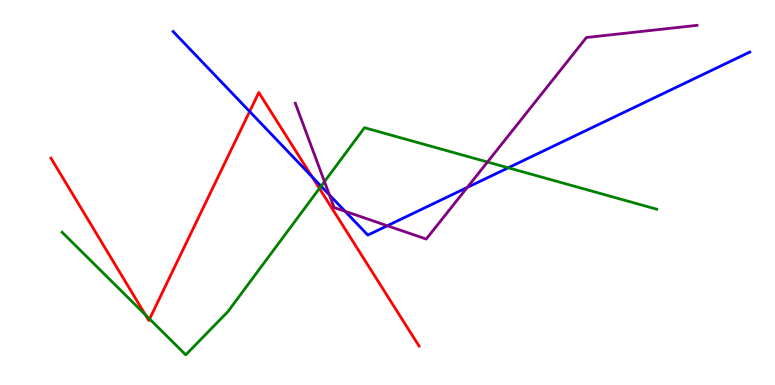[{'lines': ['blue', 'red'], 'intersections': [{'x': 3.22, 'y': 7.1}, {'x': 4.03, 'y': 5.41}]}, {'lines': ['green', 'red'], 'intersections': [{'x': 1.88, 'y': 1.82}, {'x': 1.93, 'y': 1.72}, {'x': 4.12, 'y': 5.11}]}, {'lines': ['purple', 'red'], 'intersections': []}, {'lines': ['blue', 'green'], 'intersections': [{'x': 4.14, 'y': 5.16}, {'x': 6.56, 'y': 5.64}]}, {'lines': ['blue', 'purple'], 'intersections': [{'x': 4.25, 'y': 4.94}, {'x': 4.45, 'y': 4.51}, {'x': 5.0, 'y': 4.14}, {'x': 6.03, 'y': 5.13}]}, {'lines': ['green', 'purple'], 'intersections': [{'x': 4.19, 'y': 5.28}, {'x': 6.29, 'y': 5.79}]}]